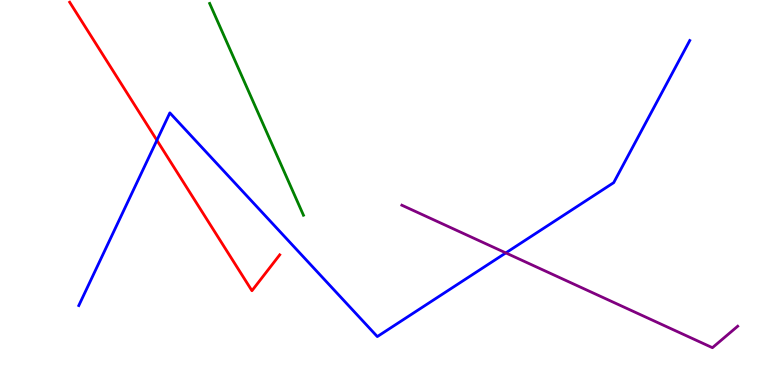[{'lines': ['blue', 'red'], 'intersections': [{'x': 2.02, 'y': 6.36}]}, {'lines': ['green', 'red'], 'intersections': []}, {'lines': ['purple', 'red'], 'intersections': []}, {'lines': ['blue', 'green'], 'intersections': []}, {'lines': ['blue', 'purple'], 'intersections': [{'x': 6.53, 'y': 3.43}]}, {'lines': ['green', 'purple'], 'intersections': []}]